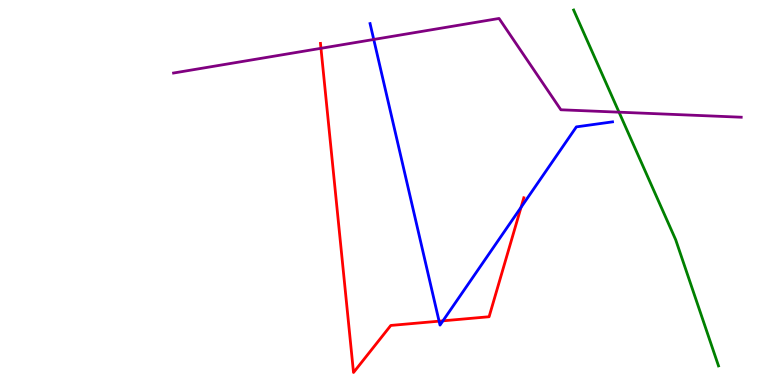[{'lines': ['blue', 'red'], 'intersections': [{'x': 5.67, 'y': 1.66}, {'x': 5.72, 'y': 1.67}, {'x': 6.72, 'y': 4.62}]}, {'lines': ['green', 'red'], 'intersections': []}, {'lines': ['purple', 'red'], 'intersections': [{'x': 4.14, 'y': 8.75}]}, {'lines': ['blue', 'green'], 'intersections': []}, {'lines': ['blue', 'purple'], 'intersections': [{'x': 4.82, 'y': 8.97}]}, {'lines': ['green', 'purple'], 'intersections': [{'x': 7.99, 'y': 7.09}]}]